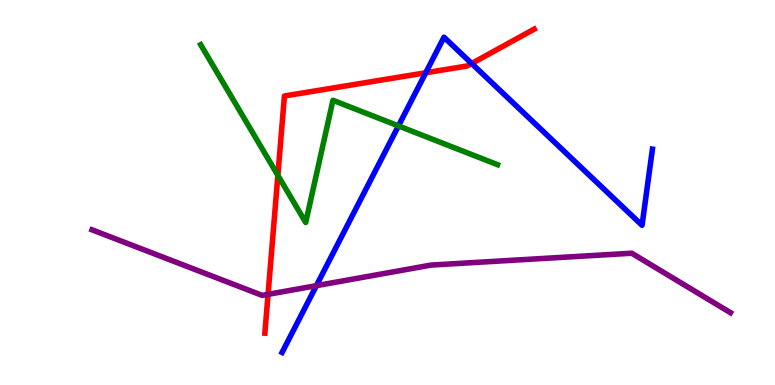[{'lines': ['blue', 'red'], 'intersections': [{'x': 5.49, 'y': 8.11}, {'x': 6.09, 'y': 8.35}]}, {'lines': ['green', 'red'], 'intersections': [{'x': 3.59, 'y': 5.44}]}, {'lines': ['purple', 'red'], 'intersections': [{'x': 3.46, 'y': 2.35}]}, {'lines': ['blue', 'green'], 'intersections': [{'x': 5.14, 'y': 6.73}]}, {'lines': ['blue', 'purple'], 'intersections': [{'x': 4.08, 'y': 2.58}]}, {'lines': ['green', 'purple'], 'intersections': []}]